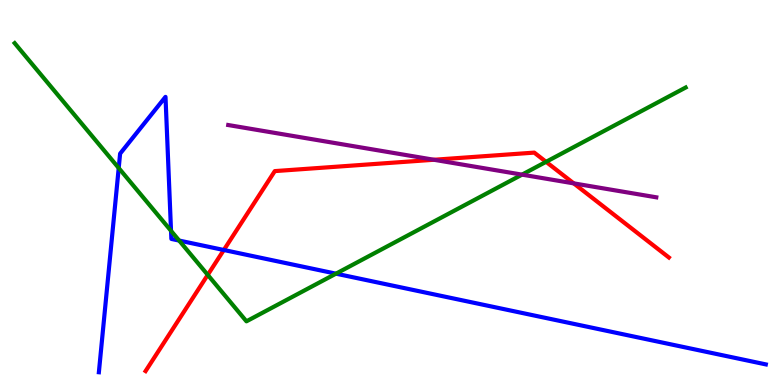[{'lines': ['blue', 'red'], 'intersections': [{'x': 2.89, 'y': 3.51}]}, {'lines': ['green', 'red'], 'intersections': [{'x': 2.68, 'y': 2.86}, {'x': 7.05, 'y': 5.8}]}, {'lines': ['purple', 'red'], 'intersections': [{'x': 5.6, 'y': 5.85}, {'x': 7.4, 'y': 5.24}]}, {'lines': ['blue', 'green'], 'intersections': [{'x': 1.53, 'y': 5.64}, {'x': 2.21, 'y': 4.0}, {'x': 2.31, 'y': 3.75}, {'x': 4.33, 'y': 2.89}]}, {'lines': ['blue', 'purple'], 'intersections': []}, {'lines': ['green', 'purple'], 'intersections': [{'x': 6.74, 'y': 5.46}]}]